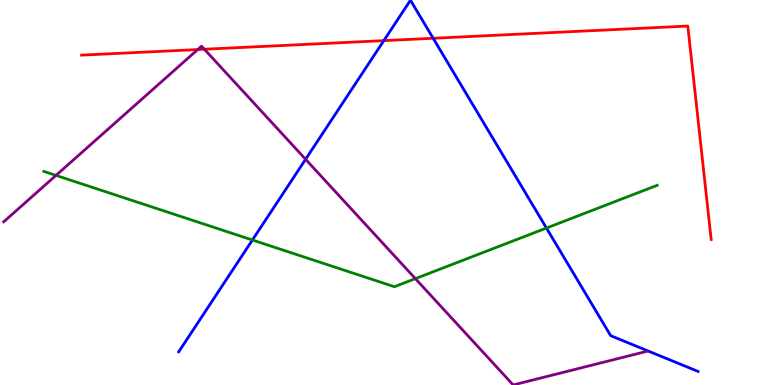[{'lines': ['blue', 'red'], 'intersections': [{'x': 4.95, 'y': 8.94}, {'x': 5.59, 'y': 9.01}]}, {'lines': ['green', 'red'], 'intersections': []}, {'lines': ['purple', 'red'], 'intersections': [{'x': 2.55, 'y': 8.71}, {'x': 2.64, 'y': 8.72}]}, {'lines': ['blue', 'green'], 'intersections': [{'x': 3.26, 'y': 3.77}, {'x': 7.05, 'y': 4.08}]}, {'lines': ['blue', 'purple'], 'intersections': [{'x': 3.94, 'y': 5.86}]}, {'lines': ['green', 'purple'], 'intersections': [{'x': 0.722, 'y': 5.44}, {'x': 5.36, 'y': 2.76}]}]